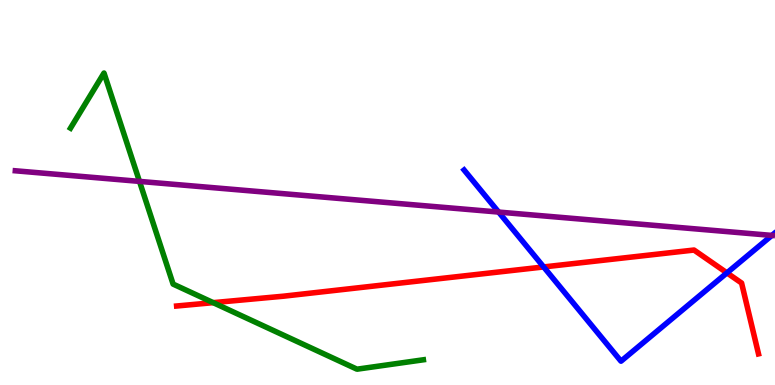[{'lines': ['blue', 'red'], 'intersections': [{'x': 7.01, 'y': 3.07}, {'x': 9.38, 'y': 2.91}]}, {'lines': ['green', 'red'], 'intersections': [{'x': 2.75, 'y': 2.14}]}, {'lines': ['purple', 'red'], 'intersections': []}, {'lines': ['blue', 'green'], 'intersections': []}, {'lines': ['blue', 'purple'], 'intersections': [{'x': 6.43, 'y': 4.49}, {'x': 9.96, 'y': 3.89}]}, {'lines': ['green', 'purple'], 'intersections': [{'x': 1.8, 'y': 5.29}]}]